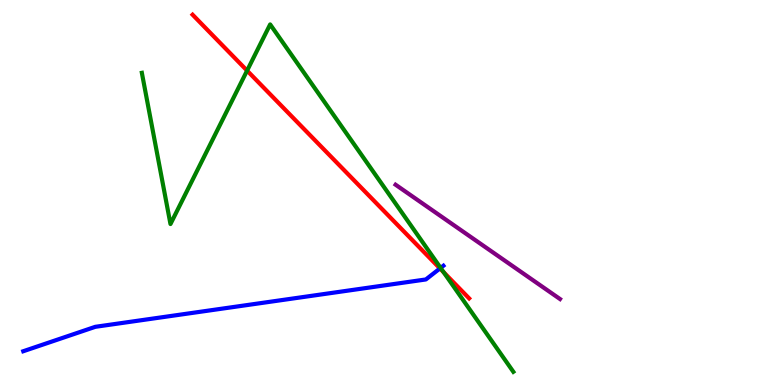[{'lines': ['blue', 'red'], 'intersections': [{'x': 5.68, 'y': 3.03}]}, {'lines': ['green', 'red'], 'intersections': [{'x': 3.19, 'y': 8.17}, {'x': 5.72, 'y': 2.93}]}, {'lines': ['purple', 'red'], 'intersections': []}, {'lines': ['blue', 'green'], 'intersections': [{'x': 5.69, 'y': 3.04}]}, {'lines': ['blue', 'purple'], 'intersections': []}, {'lines': ['green', 'purple'], 'intersections': []}]